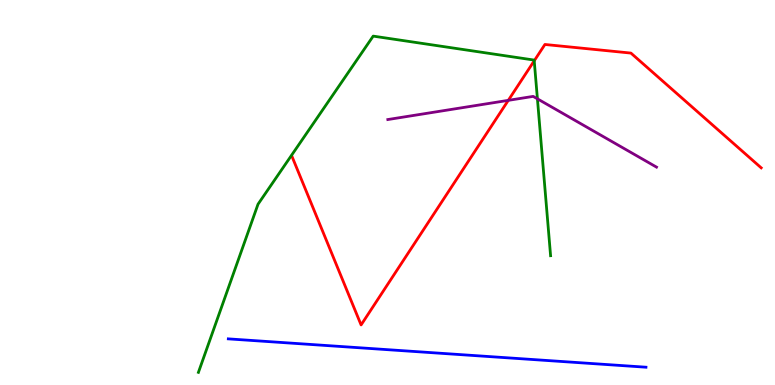[{'lines': ['blue', 'red'], 'intersections': []}, {'lines': ['green', 'red'], 'intersections': [{'x': 6.89, 'y': 8.42}]}, {'lines': ['purple', 'red'], 'intersections': [{'x': 6.56, 'y': 7.39}]}, {'lines': ['blue', 'green'], 'intersections': []}, {'lines': ['blue', 'purple'], 'intersections': []}, {'lines': ['green', 'purple'], 'intersections': [{'x': 6.93, 'y': 7.43}]}]